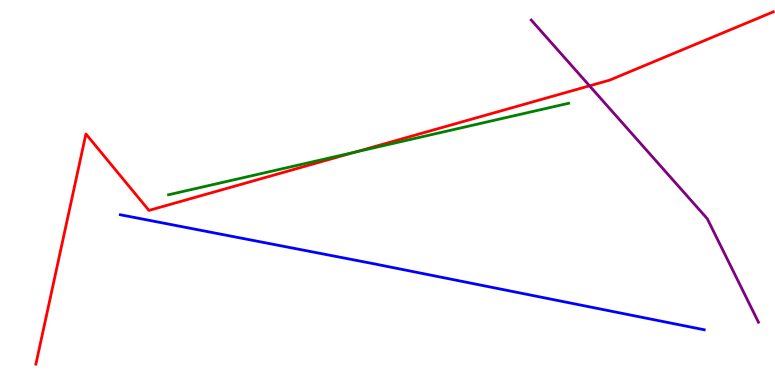[{'lines': ['blue', 'red'], 'intersections': []}, {'lines': ['green', 'red'], 'intersections': [{'x': 4.58, 'y': 6.05}]}, {'lines': ['purple', 'red'], 'intersections': [{'x': 7.61, 'y': 7.77}]}, {'lines': ['blue', 'green'], 'intersections': []}, {'lines': ['blue', 'purple'], 'intersections': []}, {'lines': ['green', 'purple'], 'intersections': []}]